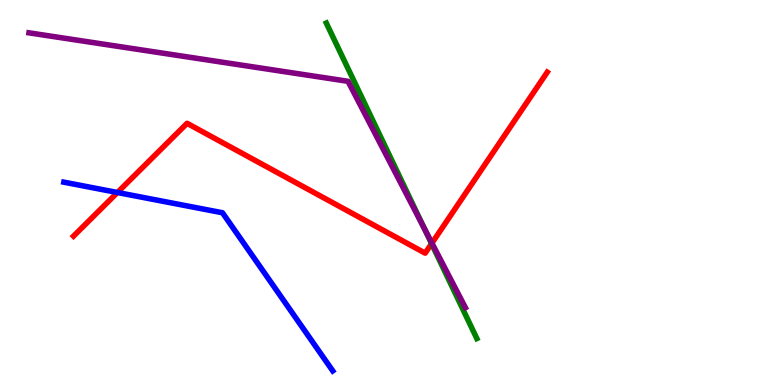[{'lines': ['blue', 'red'], 'intersections': [{'x': 1.52, 'y': 5.0}]}, {'lines': ['green', 'red'], 'intersections': [{'x': 5.57, 'y': 3.67}]}, {'lines': ['purple', 'red'], 'intersections': [{'x': 5.57, 'y': 3.69}]}, {'lines': ['blue', 'green'], 'intersections': []}, {'lines': ['blue', 'purple'], 'intersections': []}, {'lines': ['green', 'purple'], 'intersections': [{'x': 5.47, 'y': 4.07}]}]